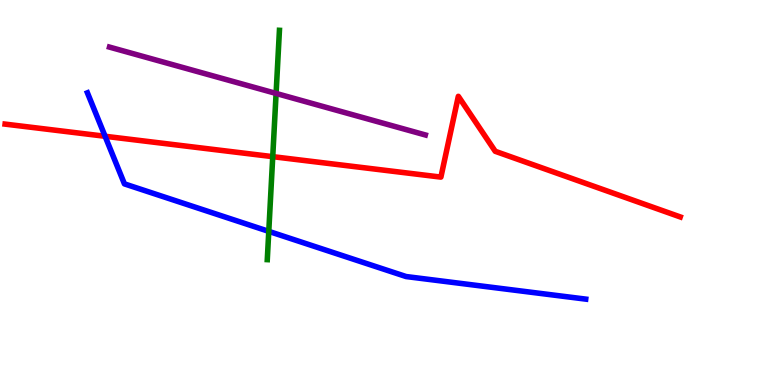[{'lines': ['blue', 'red'], 'intersections': [{'x': 1.36, 'y': 6.46}]}, {'lines': ['green', 'red'], 'intersections': [{'x': 3.52, 'y': 5.93}]}, {'lines': ['purple', 'red'], 'intersections': []}, {'lines': ['blue', 'green'], 'intersections': [{'x': 3.47, 'y': 3.99}]}, {'lines': ['blue', 'purple'], 'intersections': []}, {'lines': ['green', 'purple'], 'intersections': [{'x': 3.56, 'y': 7.57}]}]